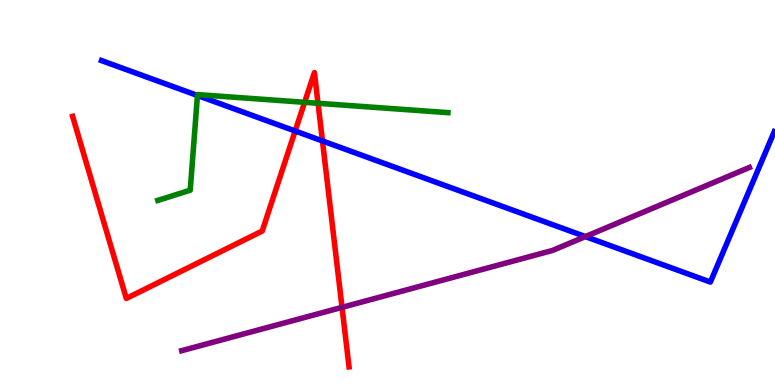[{'lines': ['blue', 'red'], 'intersections': [{'x': 3.81, 'y': 6.6}, {'x': 4.16, 'y': 6.34}]}, {'lines': ['green', 'red'], 'intersections': [{'x': 3.93, 'y': 7.34}, {'x': 4.1, 'y': 7.32}]}, {'lines': ['purple', 'red'], 'intersections': [{'x': 4.41, 'y': 2.02}]}, {'lines': ['blue', 'green'], 'intersections': [{'x': 2.55, 'y': 7.52}]}, {'lines': ['blue', 'purple'], 'intersections': [{'x': 7.55, 'y': 3.86}]}, {'lines': ['green', 'purple'], 'intersections': []}]